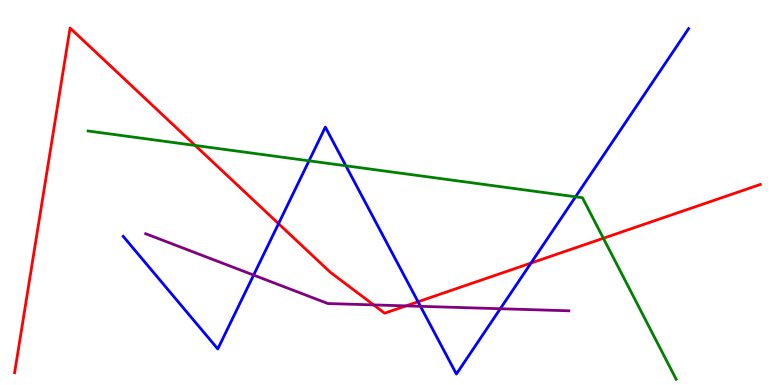[{'lines': ['blue', 'red'], 'intersections': [{'x': 3.59, 'y': 4.19}, {'x': 5.39, 'y': 2.16}, {'x': 6.85, 'y': 3.17}]}, {'lines': ['green', 'red'], 'intersections': [{'x': 2.52, 'y': 6.22}, {'x': 7.79, 'y': 3.81}]}, {'lines': ['purple', 'red'], 'intersections': [{'x': 4.82, 'y': 2.08}, {'x': 5.24, 'y': 2.06}]}, {'lines': ['blue', 'green'], 'intersections': [{'x': 3.99, 'y': 5.82}, {'x': 4.46, 'y': 5.69}, {'x': 7.43, 'y': 4.89}]}, {'lines': ['blue', 'purple'], 'intersections': [{'x': 3.27, 'y': 2.85}, {'x': 5.43, 'y': 2.04}, {'x': 6.46, 'y': 1.98}]}, {'lines': ['green', 'purple'], 'intersections': []}]